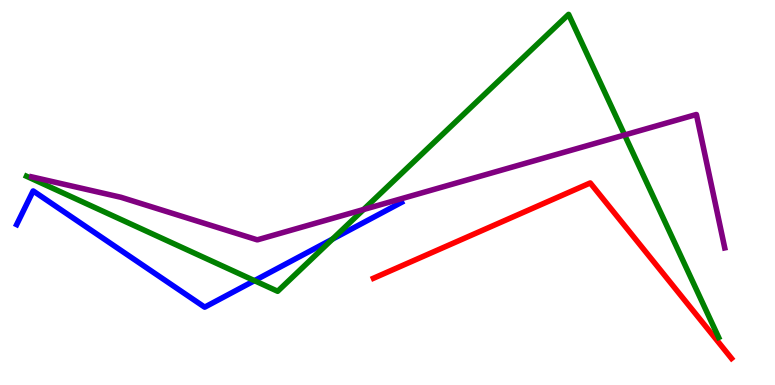[{'lines': ['blue', 'red'], 'intersections': []}, {'lines': ['green', 'red'], 'intersections': []}, {'lines': ['purple', 'red'], 'intersections': []}, {'lines': ['blue', 'green'], 'intersections': [{'x': 3.28, 'y': 2.71}, {'x': 4.29, 'y': 3.79}]}, {'lines': ['blue', 'purple'], 'intersections': []}, {'lines': ['green', 'purple'], 'intersections': [{'x': 4.69, 'y': 4.56}, {'x': 8.06, 'y': 6.49}]}]